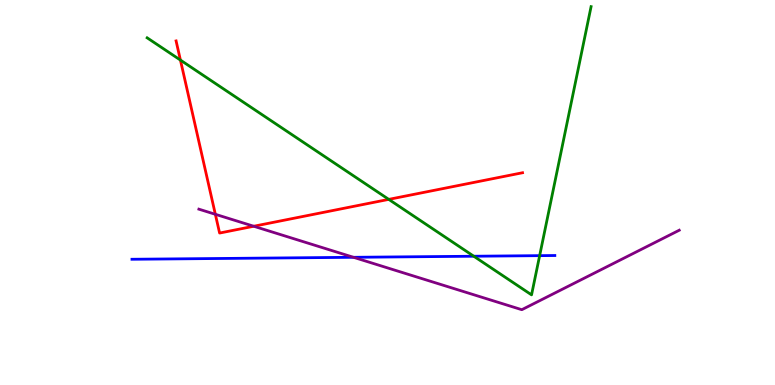[{'lines': ['blue', 'red'], 'intersections': []}, {'lines': ['green', 'red'], 'intersections': [{'x': 2.33, 'y': 8.44}, {'x': 5.02, 'y': 4.82}]}, {'lines': ['purple', 'red'], 'intersections': [{'x': 2.78, 'y': 4.43}, {'x': 3.27, 'y': 4.12}]}, {'lines': ['blue', 'green'], 'intersections': [{'x': 6.11, 'y': 3.34}, {'x': 6.96, 'y': 3.36}]}, {'lines': ['blue', 'purple'], 'intersections': [{'x': 4.56, 'y': 3.32}]}, {'lines': ['green', 'purple'], 'intersections': []}]